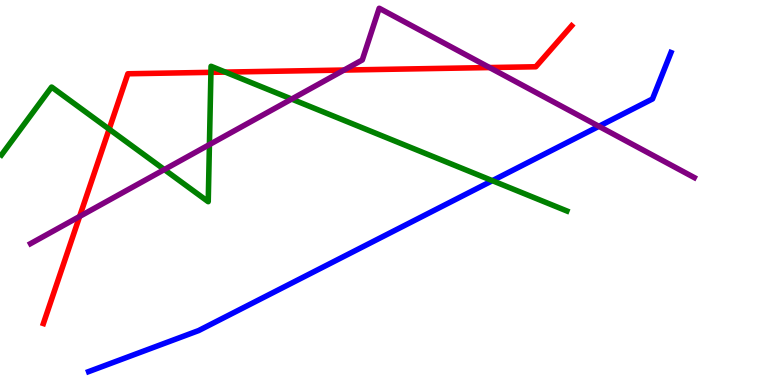[{'lines': ['blue', 'red'], 'intersections': []}, {'lines': ['green', 'red'], 'intersections': [{'x': 1.41, 'y': 6.64}, {'x': 2.72, 'y': 8.12}, {'x': 2.91, 'y': 8.13}]}, {'lines': ['purple', 'red'], 'intersections': [{'x': 1.03, 'y': 4.38}, {'x': 4.44, 'y': 8.18}, {'x': 6.32, 'y': 8.25}]}, {'lines': ['blue', 'green'], 'intersections': [{'x': 6.35, 'y': 5.31}]}, {'lines': ['blue', 'purple'], 'intersections': [{'x': 7.73, 'y': 6.72}]}, {'lines': ['green', 'purple'], 'intersections': [{'x': 2.12, 'y': 5.6}, {'x': 2.7, 'y': 6.24}, {'x': 3.76, 'y': 7.43}]}]